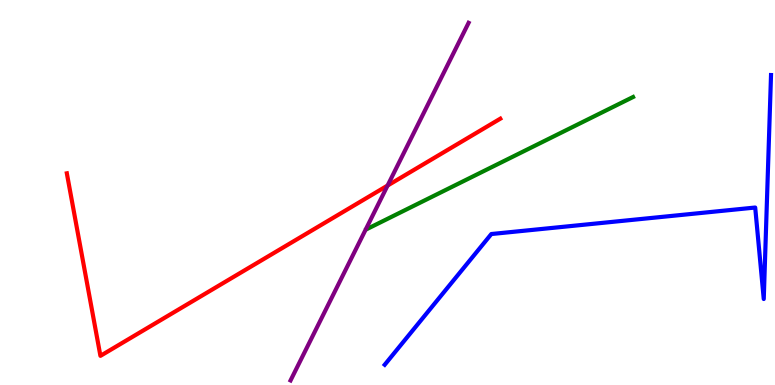[{'lines': ['blue', 'red'], 'intersections': []}, {'lines': ['green', 'red'], 'intersections': []}, {'lines': ['purple', 'red'], 'intersections': [{'x': 5.0, 'y': 5.18}]}, {'lines': ['blue', 'green'], 'intersections': []}, {'lines': ['blue', 'purple'], 'intersections': []}, {'lines': ['green', 'purple'], 'intersections': []}]